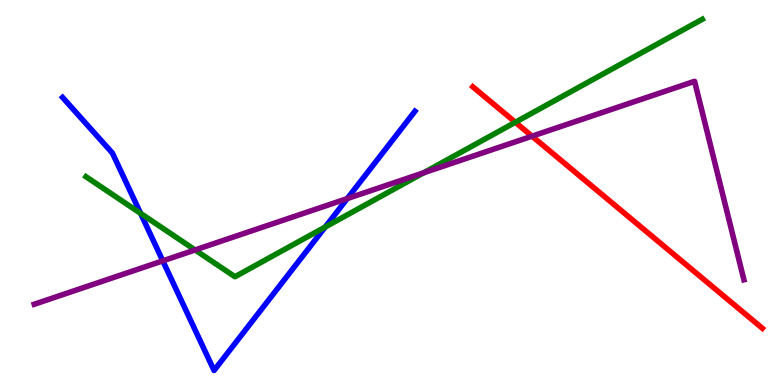[{'lines': ['blue', 'red'], 'intersections': []}, {'lines': ['green', 'red'], 'intersections': [{'x': 6.65, 'y': 6.82}]}, {'lines': ['purple', 'red'], 'intersections': [{'x': 6.87, 'y': 6.46}]}, {'lines': ['blue', 'green'], 'intersections': [{'x': 1.81, 'y': 4.46}, {'x': 4.2, 'y': 4.1}]}, {'lines': ['blue', 'purple'], 'intersections': [{'x': 2.1, 'y': 3.22}, {'x': 4.48, 'y': 4.84}]}, {'lines': ['green', 'purple'], 'intersections': [{'x': 2.52, 'y': 3.51}, {'x': 5.47, 'y': 5.51}]}]